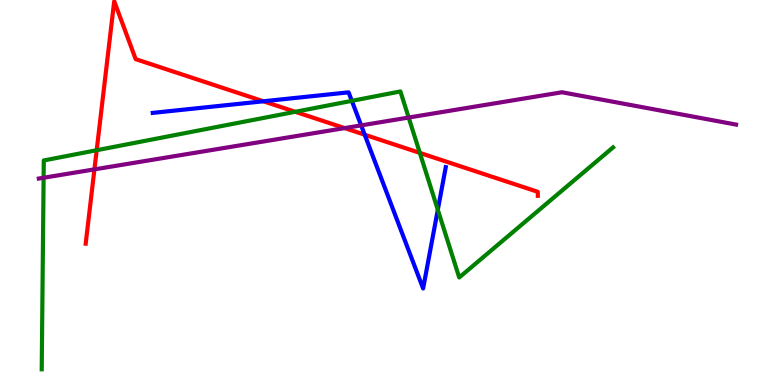[{'lines': ['blue', 'red'], 'intersections': [{'x': 3.4, 'y': 7.37}, {'x': 4.71, 'y': 6.5}]}, {'lines': ['green', 'red'], 'intersections': [{'x': 1.25, 'y': 6.1}, {'x': 3.81, 'y': 7.1}, {'x': 5.42, 'y': 6.03}]}, {'lines': ['purple', 'red'], 'intersections': [{'x': 1.22, 'y': 5.6}, {'x': 4.45, 'y': 6.67}]}, {'lines': ['blue', 'green'], 'intersections': [{'x': 4.54, 'y': 7.38}, {'x': 5.65, 'y': 4.55}]}, {'lines': ['blue', 'purple'], 'intersections': [{'x': 4.66, 'y': 6.74}]}, {'lines': ['green', 'purple'], 'intersections': [{'x': 0.563, 'y': 5.38}, {'x': 5.27, 'y': 6.95}]}]